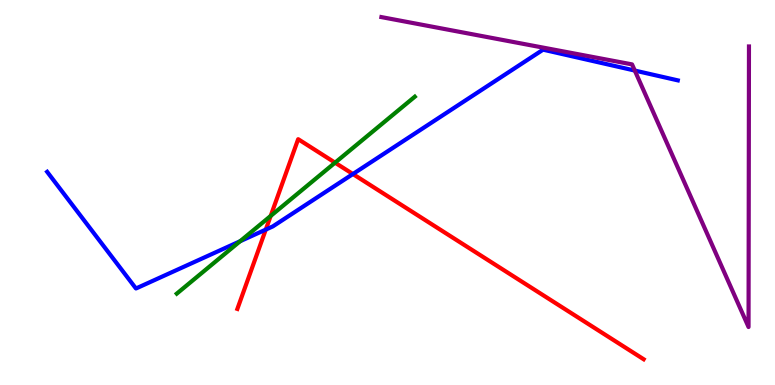[{'lines': ['blue', 'red'], 'intersections': [{'x': 3.43, 'y': 4.04}, {'x': 4.55, 'y': 5.48}]}, {'lines': ['green', 'red'], 'intersections': [{'x': 3.49, 'y': 4.39}, {'x': 4.32, 'y': 5.77}]}, {'lines': ['purple', 'red'], 'intersections': []}, {'lines': ['blue', 'green'], 'intersections': [{'x': 3.1, 'y': 3.73}]}, {'lines': ['blue', 'purple'], 'intersections': [{'x': 8.19, 'y': 8.17}]}, {'lines': ['green', 'purple'], 'intersections': []}]